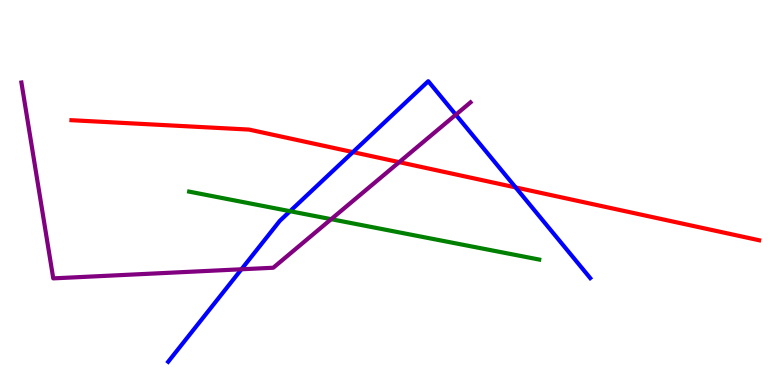[{'lines': ['blue', 'red'], 'intersections': [{'x': 4.55, 'y': 6.05}, {'x': 6.65, 'y': 5.13}]}, {'lines': ['green', 'red'], 'intersections': []}, {'lines': ['purple', 'red'], 'intersections': [{'x': 5.15, 'y': 5.79}]}, {'lines': ['blue', 'green'], 'intersections': [{'x': 3.74, 'y': 4.51}]}, {'lines': ['blue', 'purple'], 'intersections': [{'x': 3.12, 'y': 3.01}, {'x': 5.88, 'y': 7.02}]}, {'lines': ['green', 'purple'], 'intersections': [{'x': 4.27, 'y': 4.31}]}]